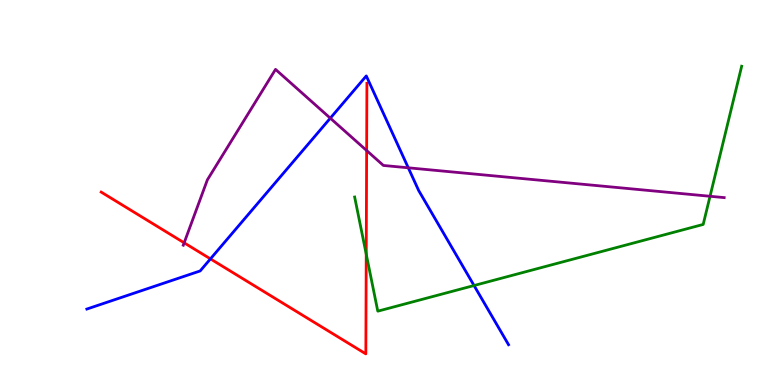[{'lines': ['blue', 'red'], 'intersections': [{'x': 2.72, 'y': 3.28}]}, {'lines': ['green', 'red'], 'intersections': [{'x': 4.73, 'y': 3.4}]}, {'lines': ['purple', 'red'], 'intersections': [{'x': 2.38, 'y': 3.69}, {'x': 4.73, 'y': 6.09}]}, {'lines': ['blue', 'green'], 'intersections': [{'x': 6.12, 'y': 2.58}]}, {'lines': ['blue', 'purple'], 'intersections': [{'x': 4.26, 'y': 6.93}, {'x': 5.27, 'y': 5.64}]}, {'lines': ['green', 'purple'], 'intersections': [{'x': 9.16, 'y': 4.9}]}]